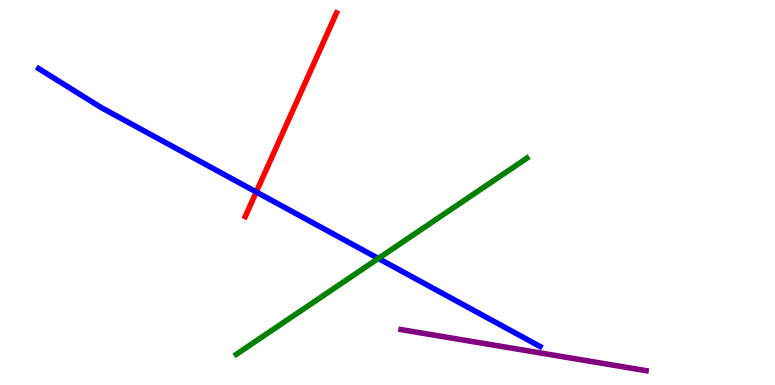[{'lines': ['blue', 'red'], 'intersections': [{'x': 3.31, 'y': 5.01}]}, {'lines': ['green', 'red'], 'intersections': []}, {'lines': ['purple', 'red'], 'intersections': []}, {'lines': ['blue', 'green'], 'intersections': [{'x': 4.88, 'y': 3.29}]}, {'lines': ['blue', 'purple'], 'intersections': []}, {'lines': ['green', 'purple'], 'intersections': []}]